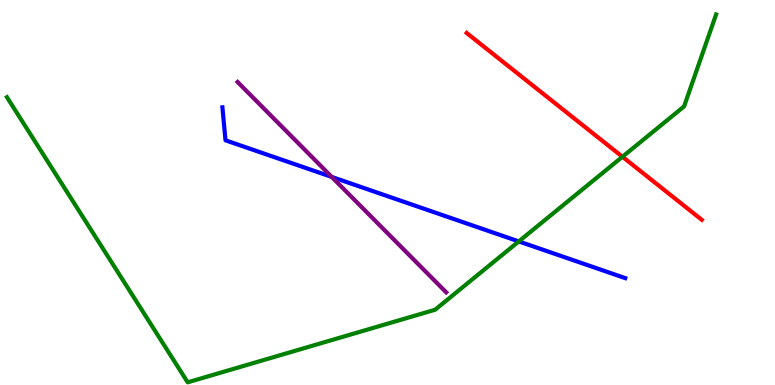[{'lines': ['blue', 'red'], 'intersections': []}, {'lines': ['green', 'red'], 'intersections': [{'x': 8.03, 'y': 5.93}]}, {'lines': ['purple', 'red'], 'intersections': []}, {'lines': ['blue', 'green'], 'intersections': [{'x': 6.69, 'y': 3.73}]}, {'lines': ['blue', 'purple'], 'intersections': [{'x': 4.28, 'y': 5.4}]}, {'lines': ['green', 'purple'], 'intersections': []}]